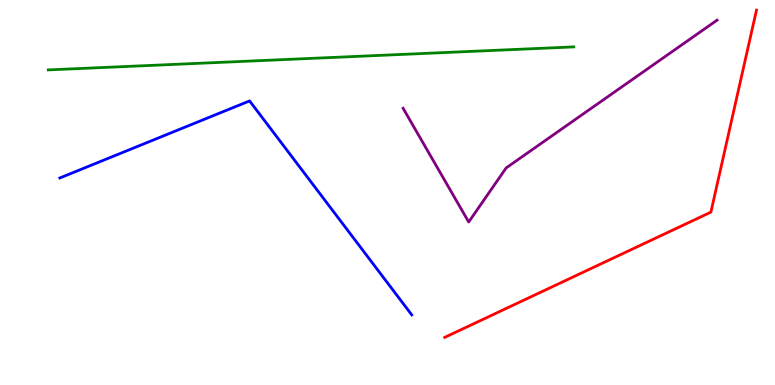[{'lines': ['blue', 'red'], 'intersections': []}, {'lines': ['green', 'red'], 'intersections': []}, {'lines': ['purple', 'red'], 'intersections': []}, {'lines': ['blue', 'green'], 'intersections': []}, {'lines': ['blue', 'purple'], 'intersections': []}, {'lines': ['green', 'purple'], 'intersections': []}]